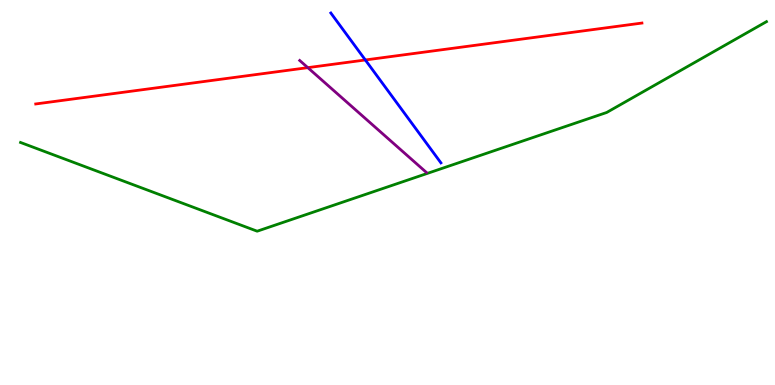[{'lines': ['blue', 'red'], 'intersections': [{'x': 4.71, 'y': 8.44}]}, {'lines': ['green', 'red'], 'intersections': []}, {'lines': ['purple', 'red'], 'intersections': [{'x': 3.97, 'y': 8.24}]}, {'lines': ['blue', 'green'], 'intersections': []}, {'lines': ['blue', 'purple'], 'intersections': []}, {'lines': ['green', 'purple'], 'intersections': []}]